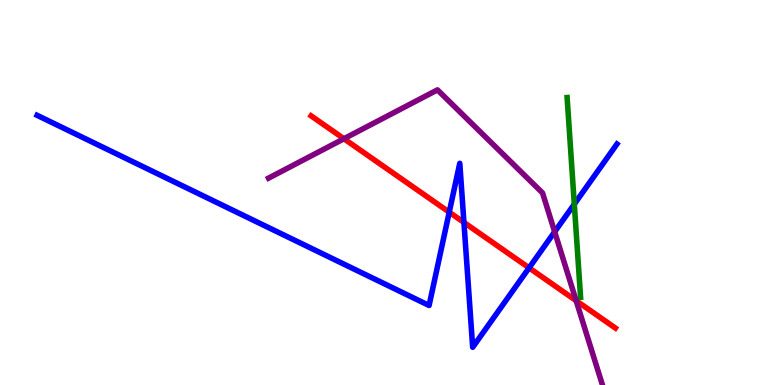[{'lines': ['blue', 'red'], 'intersections': [{'x': 5.8, 'y': 4.49}, {'x': 5.99, 'y': 4.22}, {'x': 6.83, 'y': 3.04}]}, {'lines': ['green', 'red'], 'intersections': []}, {'lines': ['purple', 'red'], 'intersections': [{'x': 4.44, 'y': 6.4}, {'x': 7.43, 'y': 2.19}]}, {'lines': ['blue', 'green'], 'intersections': [{'x': 7.41, 'y': 4.7}]}, {'lines': ['blue', 'purple'], 'intersections': [{'x': 7.16, 'y': 3.98}]}, {'lines': ['green', 'purple'], 'intersections': []}]